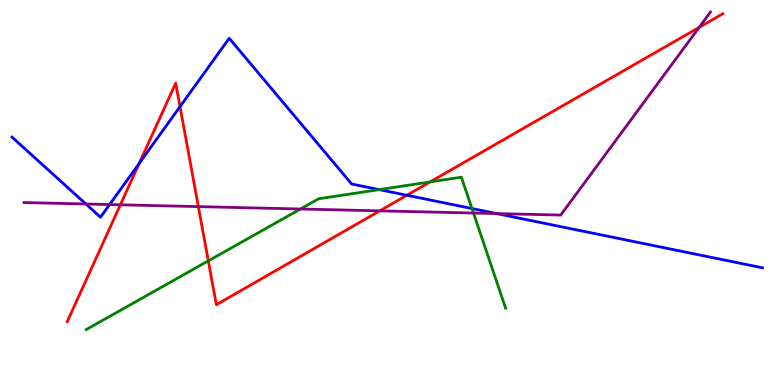[{'lines': ['blue', 'red'], 'intersections': [{'x': 1.8, 'y': 5.76}, {'x': 2.32, 'y': 7.23}, {'x': 5.25, 'y': 4.93}]}, {'lines': ['green', 'red'], 'intersections': [{'x': 2.69, 'y': 3.22}, {'x': 5.55, 'y': 5.27}]}, {'lines': ['purple', 'red'], 'intersections': [{'x': 1.55, 'y': 4.68}, {'x': 2.56, 'y': 4.63}, {'x': 4.9, 'y': 4.52}, {'x': 9.02, 'y': 9.29}]}, {'lines': ['blue', 'green'], 'intersections': [{'x': 4.89, 'y': 5.07}, {'x': 6.09, 'y': 4.58}]}, {'lines': ['blue', 'purple'], 'intersections': [{'x': 1.11, 'y': 4.7}, {'x': 1.41, 'y': 4.69}, {'x': 6.41, 'y': 4.45}]}, {'lines': ['green', 'purple'], 'intersections': [{'x': 3.88, 'y': 4.57}, {'x': 6.11, 'y': 4.47}]}]